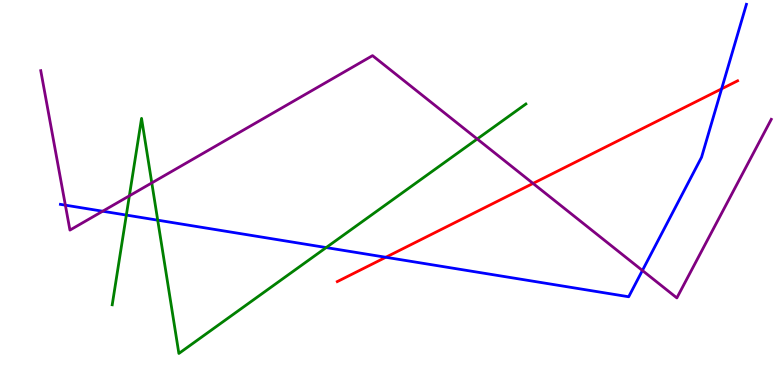[{'lines': ['blue', 'red'], 'intersections': [{'x': 4.98, 'y': 3.32}, {'x': 9.31, 'y': 7.69}]}, {'lines': ['green', 'red'], 'intersections': []}, {'lines': ['purple', 'red'], 'intersections': [{'x': 6.88, 'y': 5.24}]}, {'lines': ['blue', 'green'], 'intersections': [{'x': 1.63, 'y': 4.41}, {'x': 2.04, 'y': 4.28}, {'x': 4.21, 'y': 3.57}]}, {'lines': ['blue', 'purple'], 'intersections': [{'x': 0.843, 'y': 4.67}, {'x': 1.32, 'y': 4.51}, {'x': 8.29, 'y': 2.97}]}, {'lines': ['green', 'purple'], 'intersections': [{'x': 1.67, 'y': 4.91}, {'x': 1.96, 'y': 5.25}, {'x': 6.16, 'y': 6.39}]}]